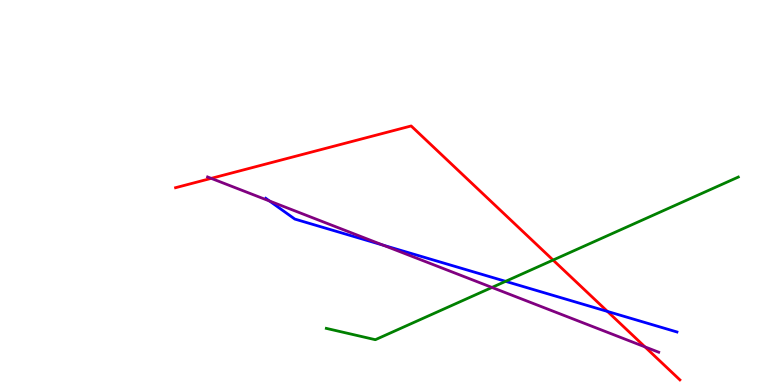[{'lines': ['blue', 'red'], 'intersections': [{'x': 7.84, 'y': 1.91}]}, {'lines': ['green', 'red'], 'intersections': [{'x': 7.14, 'y': 3.25}]}, {'lines': ['purple', 'red'], 'intersections': [{'x': 2.73, 'y': 5.37}, {'x': 8.32, 'y': 0.99}]}, {'lines': ['blue', 'green'], 'intersections': [{'x': 6.52, 'y': 2.69}]}, {'lines': ['blue', 'purple'], 'intersections': [{'x': 3.48, 'y': 4.78}, {'x': 4.95, 'y': 3.63}]}, {'lines': ['green', 'purple'], 'intersections': [{'x': 6.35, 'y': 2.53}]}]